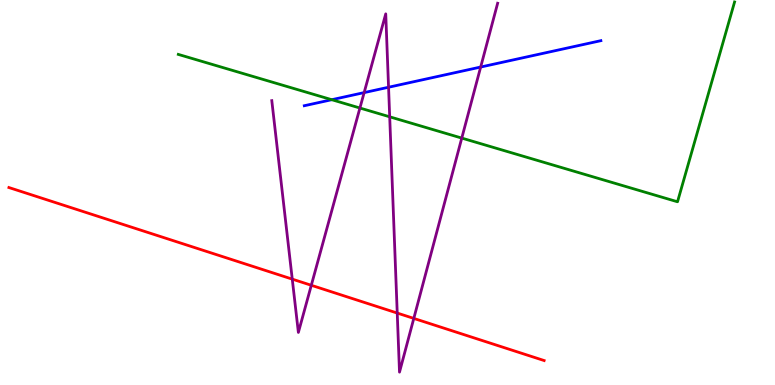[{'lines': ['blue', 'red'], 'intersections': []}, {'lines': ['green', 'red'], 'intersections': []}, {'lines': ['purple', 'red'], 'intersections': [{'x': 3.77, 'y': 2.75}, {'x': 4.02, 'y': 2.59}, {'x': 5.13, 'y': 1.87}, {'x': 5.34, 'y': 1.73}]}, {'lines': ['blue', 'green'], 'intersections': [{'x': 4.28, 'y': 7.41}]}, {'lines': ['blue', 'purple'], 'intersections': [{'x': 4.7, 'y': 7.59}, {'x': 5.01, 'y': 7.73}, {'x': 6.2, 'y': 8.26}]}, {'lines': ['green', 'purple'], 'intersections': [{'x': 4.64, 'y': 7.19}, {'x': 5.03, 'y': 6.97}, {'x': 5.96, 'y': 6.41}]}]